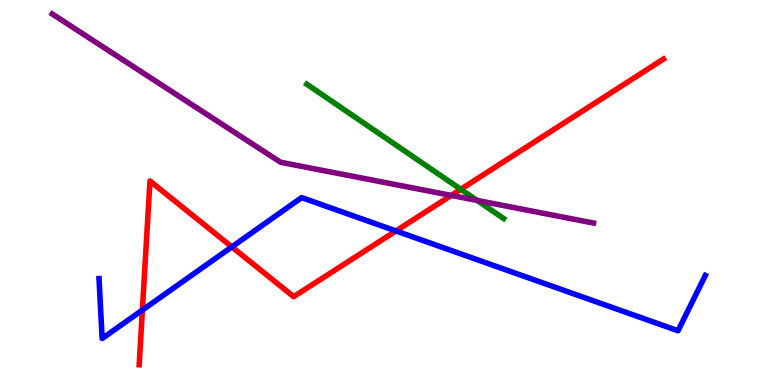[{'lines': ['blue', 'red'], 'intersections': [{'x': 1.84, 'y': 1.95}, {'x': 2.99, 'y': 3.59}, {'x': 5.11, 'y': 4.0}]}, {'lines': ['green', 'red'], 'intersections': [{'x': 5.95, 'y': 5.08}]}, {'lines': ['purple', 'red'], 'intersections': [{'x': 5.82, 'y': 4.92}]}, {'lines': ['blue', 'green'], 'intersections': []}, {'lines': ['blue', 'purple'], 'intersections': []}, {'lines': ['green', 'purple'], 'intersections': [{'x': 6.16, 'y': 4.79}]}]